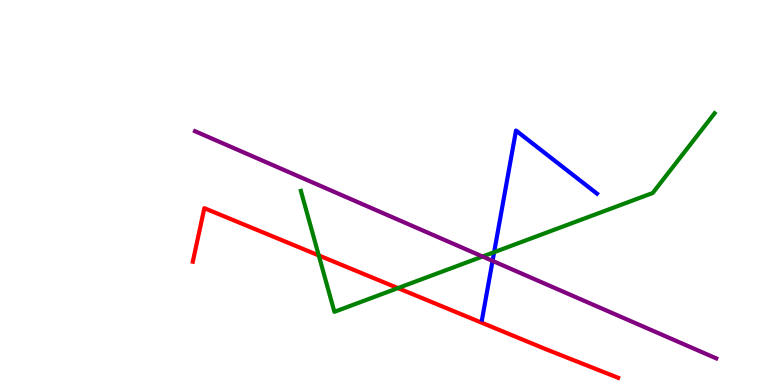[{'lines': ['blue', 'red'], 'intersections': []}, {'lines': ['green', 'red'], 'intersections': [{'x': 4.11, 'y': 3.37}, {'x': 5.13, 'y': 2.52}]}, {'lines': ['purple', 'red'], 'intersections': []}, {'lines': ['blue', 'green'], 'intersections': [{'x': 6.38, 'y': 3.45}]}, {'lines': ['blue', 'purple'], 'intersections': [{'x': 6.36, 'y': 3.22}]}, {'lines': ['green', 'purple'], 'intersections': [{'x': 6.23, 'y': 3.34}]}]